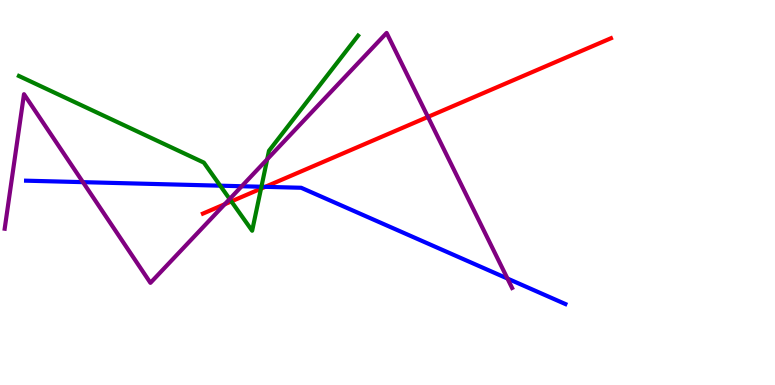[{'lines': ['blue', 'red'], 'intersections': [{'x': 3.42, 'y': 5.15}]}, {'lines': ['green', 'red'], 'intersections': [{'x': 2.99, 'y': 4.77}, {'x': 3.37, 'y': 5.1}]}, {'lines': ['purple', 'red'], 'intersections': [{'x': 2.9, 'y': 4.7}, {'x': 5.52, 'y': 6.96}]}, {'lines': ['blue', 'green'], 'intersections': [{'x': 2.84, 'y': 5.18}, {'x': 3.37, 'y': 5.15}]}, {'lines': ['blue', 'purple'], 'intersections': [{'x': 1.07, 'y': 5.27}, {'x': 3.12, 'y': 5.16}, {'x': 6.55, 'y': 2.77}]}, {'lines': ['green', 'purple'], 'intersections': [{'x': 2.96, 'y': 4.83}, {'x': 3.45, 'y': 5.86}]}]